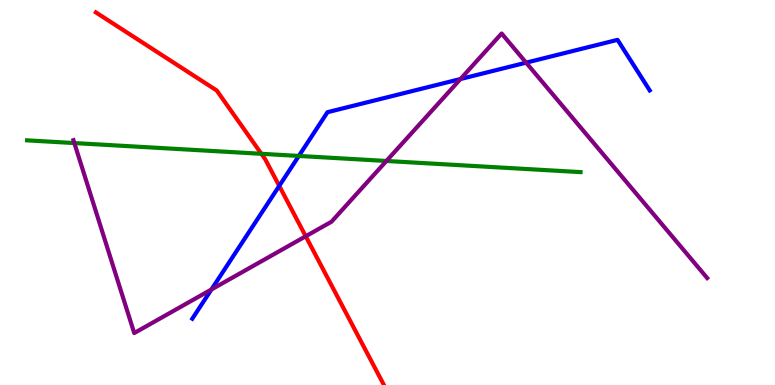[{'lines': ['blue', 'red'], 'intersections': [{'x': 3.6, 'y': 5.17}]}, {'lines': ['green', 'red'], 'intersections': [{'x': 3.37, 'y': 6.01}]}, {'lines': ['purple', 'red'], 'intersections': [{'x': 3.94, 'y': 3.86}]}, {'lines': ['blue', 'green'], 'intersections': [{'x': 3.86, 'y': 5.95}]}, {'lines': ['blue', 'purple'], 'intersections': [{'x': 2.73, 'y': 2.48}, {'x': 5.94, 'y': 7.95}, {'x': 6.79, 'y': 8.37}]}, {'lines': ['green', 'purple'], 'intersections': [{'x': 0.959, 'y': 6.28}, {'x': 4.99, 'y': 5.82}]}]